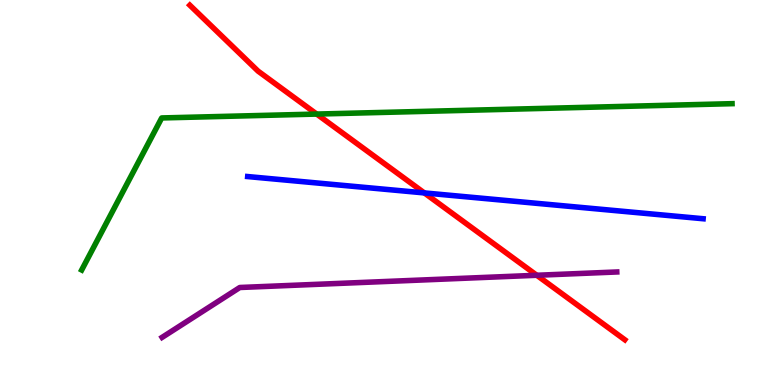[{'lines': ['blue', 'red'], 'intersections': [{'x': 5.48, 'y': 4.99}]}, {'lines': ['green', 'red'], 'intersections': [{'x': 4.09, 'y': 7.04}]}, {'lines': ['purple', 'red'], 'intersections': [{'x': 6.93, 'y': 2.85}]}, {'lines': ['blue', 'green'], 'intersections': []}, {'lines': ['blue', 'purple'], 'intersections': []}, {'lines': ['green', 'purple'], 'intersections': []}]